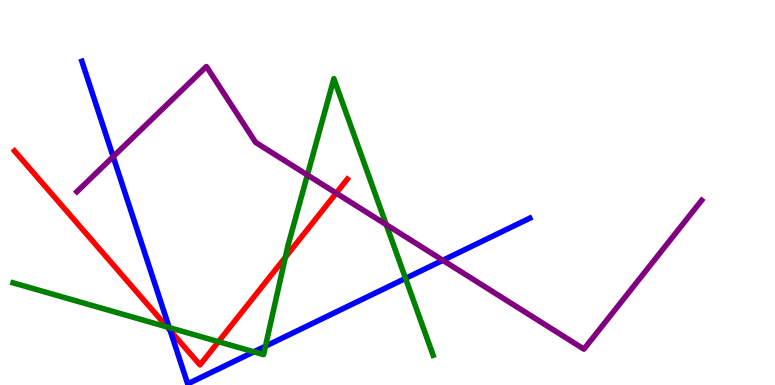[{'lines': ['blue', 'red'], 'intersections': [{'x': 2.2, 'y': 1.41}]}, {'lines': ['green', 'red'], 'intersections': [{'x': 2.16, 'y': 1.51}, {'x': 2.82, 'y': 1.13}, {'x': 3.68, 'y': 3.32}]}, {'lines': ['purple', 'red'], 'intersections': [{'x': 4.34, 'y': 4.98}]}, {'lines': ['blue', 'green'], 'intersections': [{'x': 2.18, 'y': 1.49}, {'x': 3.28, 'y': 0.862}, {'x': 3.43, 'y': 1.01}, {'x': 5.23, 'y': 2.77}]}, {'lines': ['blue', 'purple'], 'intersections': [{'x': 1.46, 'y': 5.93}, {'x': 5.71, 'y': 3.24}]}, {'lines': ['green', 'purple'], 'intersections': [{'x': 3.97, 'y': 5.45}, {'x': 4.98, 'y': 4.16}]}]